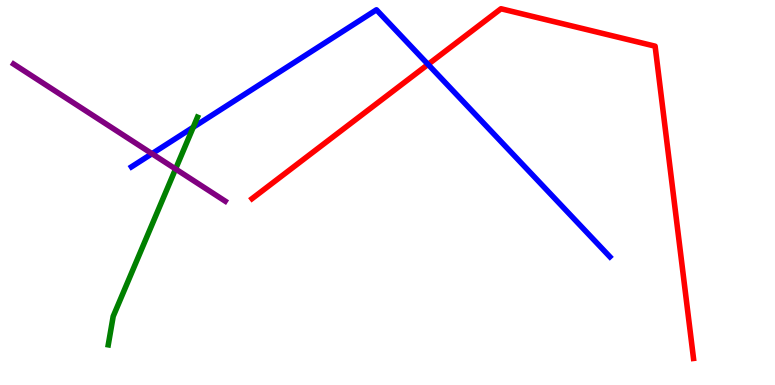[{'lines': ['blue', 'red'], 'intersections': [{'x': 5.52, 'y': 8.33}]}, {'lines': ['green', 'red'], 'intersections': []}, {'lines': ['purple', 'red'], 'intersections': []}, {'lines': ['blue', 'green'], 'intersections': [{'x': 2.49, 'y': 6.69}]}, {'lines': ['blue', 'purple'], 'intersections': [{'x': 1.96, 'y': 6.01}]}, {'lines': ['green', 'purple'], 'intersections': [{'x': 2.27, 'y': 5.61}]}]